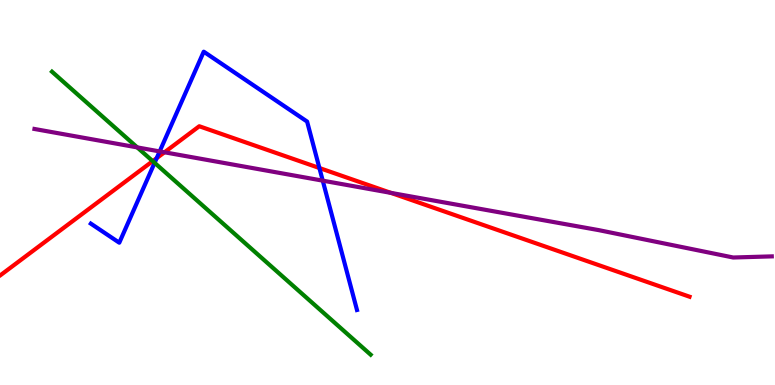[{'lines': ['blue', 'red'], 'intersections': [{'x': 2.02, 'y': 5.89}, {'x': 4.12, 'y': 5.64}]}, {'lines': ['green', 'red'], 'intersections': [{'x': 1.97, 'y': 5.81}]}, {'lines': ['purple', 'red'], 'intersections': [{'x': 2.12, 'y': 6.04}, {'x': 5.04, 'y': 4.99}]}, {'lines': ['blue', 'green'], 'intersections': [{'x': 1.99, 'y': 5.77}]}, {'lines': ['blue', 'purple'], 'intersections': [{'x': 2.06, 'y': 6.07}, {'x': 4.16, 'y': 5.31}]}, {'lines': ['green', 'purple'], 'intersections': [{'x': 1.77, 'y': 6.17}]}]